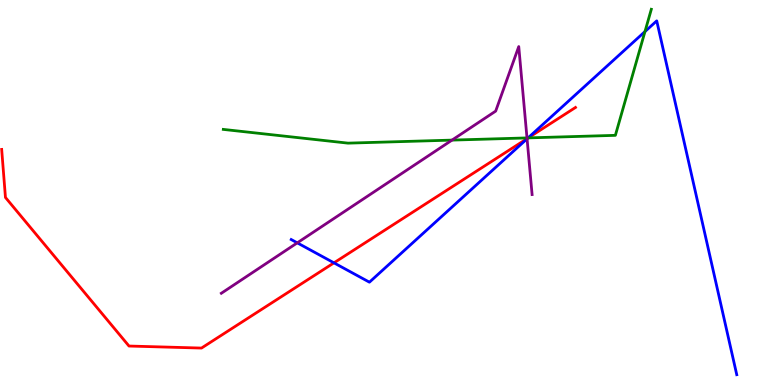[{'lines': ['blue', 'red'], 'intersections': [{'x': 4.31, 'y': 3.17}, {'x': 6.81, 'y': 6.41}]}, {'lines': ['green', 'red'], 'intersections': [{'x': 6.82, 'y': 6.42}]}, {'lines': ['purple', 'red'], 'intersections': [{'x': 6.8, 'y': 6.4}]}, {'lines': ['blue', 'green'], 'intersections': [{'x': 6.81, 'y': 6.42}, {'x': 8.32, 'y': 9.18}]}, {'lines': ['blue', 'purple'], 'intersections': [{'x': 3.84, 'y': 3.69}, {'x': 6.8, 'y': 6.39}]}, {'lines': ['green', 'purple'], 'intersections': [{'x': 5.83, 'y': 6.36}, {'x': 6.8, 'y': 6.42}]}]